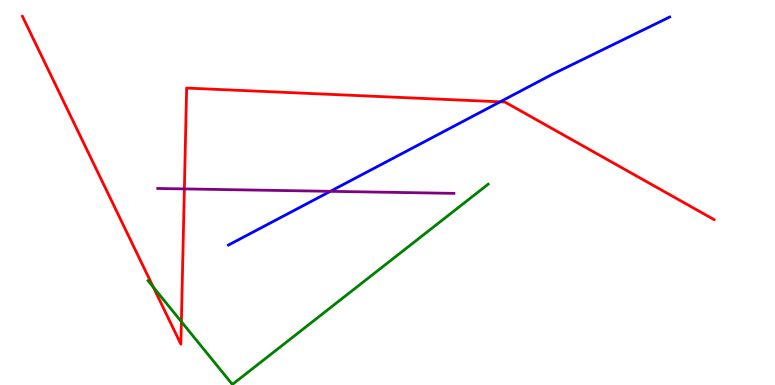[{'lines': ['blue', 'red'], 'intersections': [{'x': 6.45, 'y': 7.36}]}, {'lines': ['green', 'red'], 'intersections': [{'x': 1.98, 'y': 2.54}, {'x': 2.34, 'y': 1.64}]}, {'lines': ['purple', 'red'], 'intersections': [{'x': 2.38, 'y': 5.09}]}, {'lines': ['blue', 'green'], 'intersections': []}, {'lines': ['blue', 'purple'], 'intersections': [{'x': 4.26, 'y': 5.03}]}, {'lines': ['green', 'purple'], 'intersections': []}]